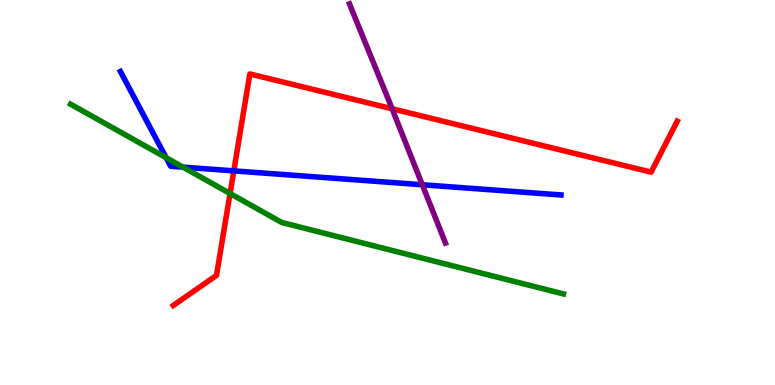[{'lines': ['blue', 'red'], 'intersections': [{'x': 3.02, 'y': 5.56}]}, {'lines': ['green', 'red'], 'intersections': [{'x': 2.97, 'y': 4.97}]}, {'lines': ['purple', 'red'], 'intersections': [{'x': 5.06, 'y': 7.18}]}, {'lines': ['blue', 'green'], 'intersections': [{'x': 2.14, 'y': 5.9}, {'x': 2.36, 'y': 5.66}]}, {'lines': ['blue', 'purple'], 'intersections': [{'x': 5.45, 'y': 5.2}]}, {'lines': ['green', 'purple'], 'intersections': []}]